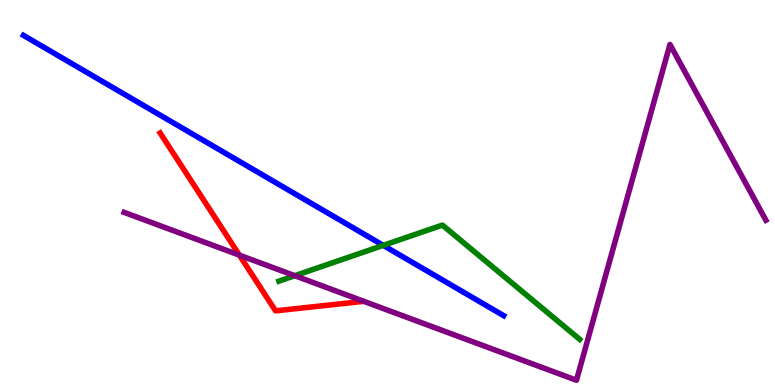[{'lines': ['blue', 'red'], 'intersections': []}, {'lines': ['green', 'red'], 'intersections': []}, {'lines': ['purple', 'red'], 'intersections': [{'x': 3.09, 'y': 3.37}]}, {'lines': ['blue', 'green'], 'intersections': [{'x': 4.95, 'y': 3.63}]}, {'lines': ['blue', 'purple'], 'intersections': []}, {'lines': ['green', 'purple'], 'intersections': [{'x': 3.8, 'y': 2.84}]}]